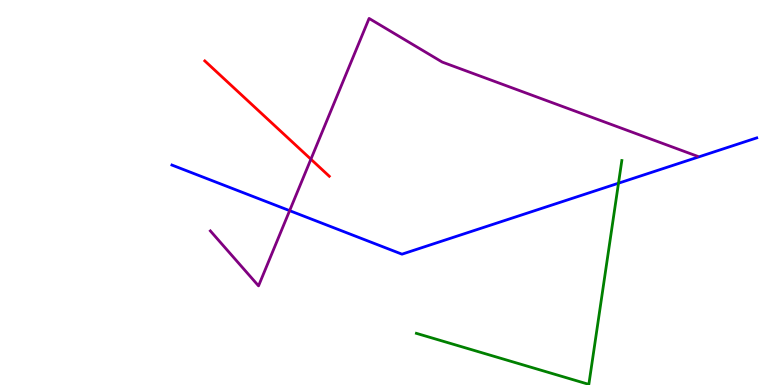[{'lines': ['blue', 'red'], 'intersections': []}, {'lines': ['green', 'red'], 'intersections': []}, {'lines': ['purple', 'red'], 'intersections': [{'x': 4.01, 'y': 5.86}]}, {'lines': ['blue', 'green'], 'intersections': [{'x': 7.98, 'y': 5.24}]}, {'lines': ['blue', 'purple'], 'intersections': [{'x': 3.74, 'y': 4.53}]}, {'lines': ['green', 'purple'], 'intersections': []}]